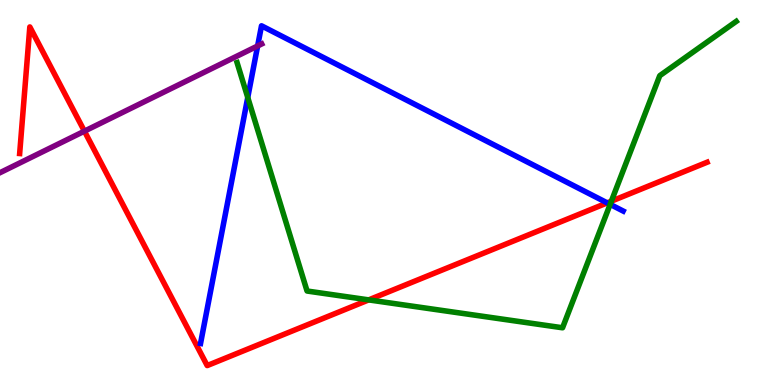[{'lines': ['blue', 'red'], 'intersections': [{'x': 7.84, 'y': 4.73}]}, {'lines': ['green', 'red'], 'intersections': [{'x': 4.76, 'y': 2.21}, {'x': 7.89, 'y': 4.77}]}, {'lines': ['purple', 'red'], 'intersections': [{'x': 1.09, 'y': 6.59}]}, {'lines': ['blue', 'green'], 'intersections': [{'x': 3.2, 'y': 7.47}, {'x': 7.87, 'y': 4.69}]}, {'lines': ['blue', 'purple'], 'intersections': [{'x': 3.32, 'y': 8.81}]}, {'lines': ['green', 'purple'], 'intersections': []}]